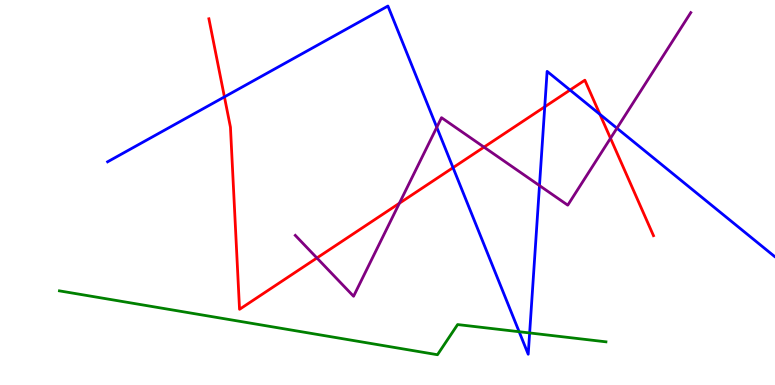[{'lines': ['blue', 'red'], 'intersections': [{'x': 2.9, 'y': 7.48}, {'x': 5.85, 'y': 5.65}, {'x': 7.03, 'y': 7.23}, {'x': 7.36, 'y': 7.66}, {'x': 7.74, 'y': 7.03}]}, {'lines': ['green', 'red'], 'intersections': []}, {'lines': ['purple', 'red'], 'intersections': [{'x': 4.09, 'y': 3.3}, {'x': 5.15, 'y': 4.72}, {'x': 6.25, 'y': 6.18}, {'x': 7.88, 'y': 6.41}]}, {'lines': ['blue', 'green'], 'intersections': [{'x': 6.7, 'y': 1.38}, {'x': 6.83, 'y': 1.35}]}, {'lines': ['blue', 'purple'], 'intersections': [{'x': 5.64, 'y': 6.69}, {'x': 6.96, 'y': 5.18}, {'x': 7.96, 'y': 6.67}]}, {'lines': ['green', 'purple'], 'intersections': []}]